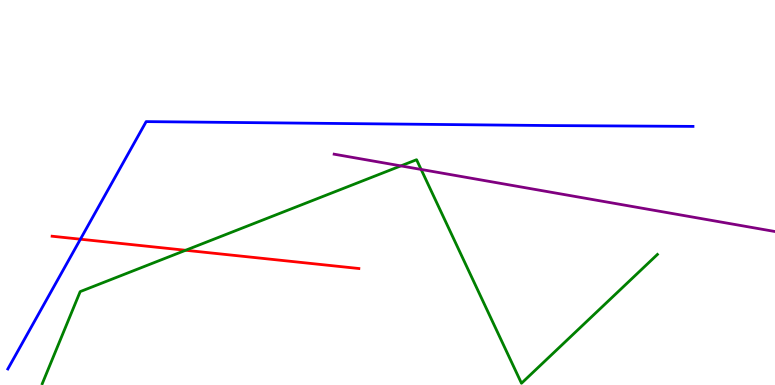[{'lines': ['blue', 'red'], 'intersections': [{'x': 1.04, 'y': 3.79}]}, {'lines': ['green', 'red'], 'intersections': [{'x': 2.39, 'y': 3.5}]}, {'lines': ['purple', 'red'], 'intersections': []}, {'lines': ['blue', 'green'], 'intersections': []}, {'lines': ['blue', 'purple'], 'intersections': []}, {'lines': ['green', 'purple'], 'intersections': [{'x': 5.17, 'y': 5.69}, {'x': 5.43, 'y': 5.6}]}]